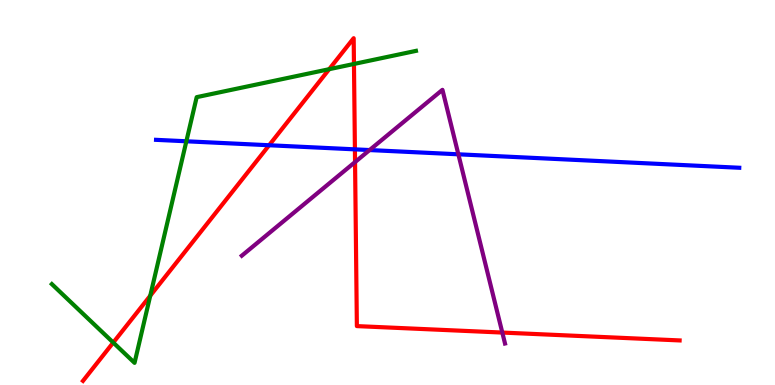[{'lines': ['blue', 'red'], 'intersections': [{'x': 3.47, 'y': 6.23}, {'x': 4.58, 'y': 6.12}]}, {'lines': ['green', 'red'], 'intersections': [{'x': 1.46, 'y': 1.1}, {'x': 1.94, 'y': 2.32}, {'x': 4.25, 'y': 8.2}, {'x': 4.57, 'y': 8.34}]}, {'lines': ['purple', 'red'], 'intersections': [{'x': 4.58, 'y': 5.79}, {'x': 6.48, 'y': 1.36}]}, {'lines': ['blue', 'green'], 'intersections': [{'x': 2.4, 'y': 6.33}]}, {'lines': ['blue', 'purple'], 'intersections': [{'x': 4.77, 'y': 6.1}, {'x': 5.91, 'y': 5.99}]}, {'lines': ['green', 'purple'], 'intersections': []}]